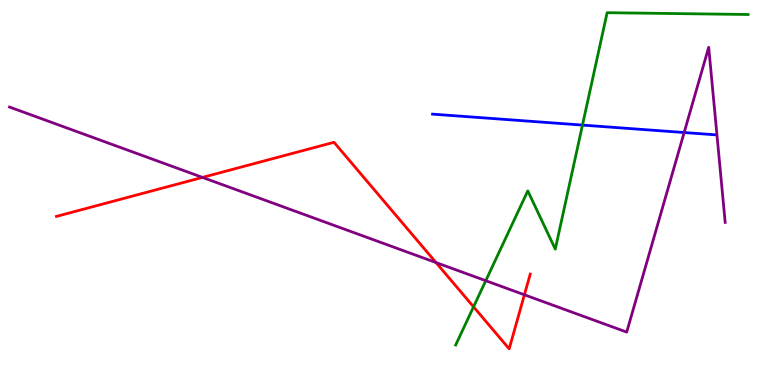[{'lines': ['blue', 'red'], 'intersections': []}, {'lines': ['green', 'red'], 'intersections': [{'x': 6.11, 'y': 2.03}]}, {'lines': ['purple', 'red'], 'intersections': [{'x': 2.61, 'y': 5.39}, {'x': 5.63, 'y': 3.18}, {'x': 6.77, 'y': 2.34}]}, {'lines': ['blue', 'green'], 'intersections': [{'x': 7.52, 'y': 6.75}]}, {'lines': ['blue', 'purple'], 'intersections': [{'x': 8.83, 'y': 6.56}]}, {'lines': ['green', 'purple'], 'intersections': [{'x': 6.27, 'y': 2.71}]}]